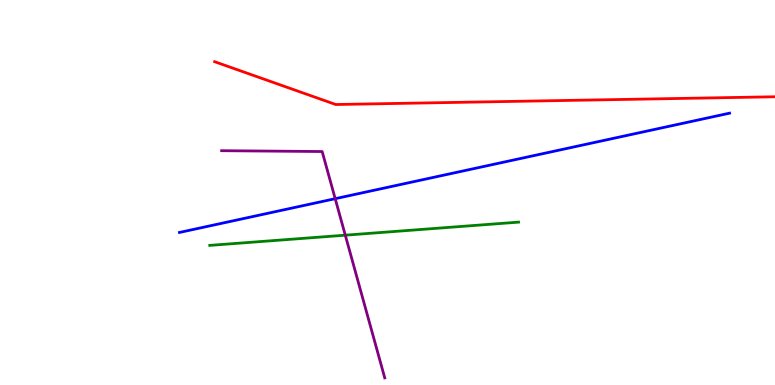[{'lines': ['blue', 'red'], 'intersections': []}, {'lines': ['green', 'red'], 'intersections': []}, {'lines': ['purple', 'red'], 'intersections': []}, {'lines': ['blue', 'green'], 'intersections': []}, {'lines': ['blue', 'purple'], 'intersections': [{'x': 4.33, 'y': 4.84}]}, {'lines': ['green', 'purple'], 'intersections': [{'x': 4.46, 'y': 3.89}]}]